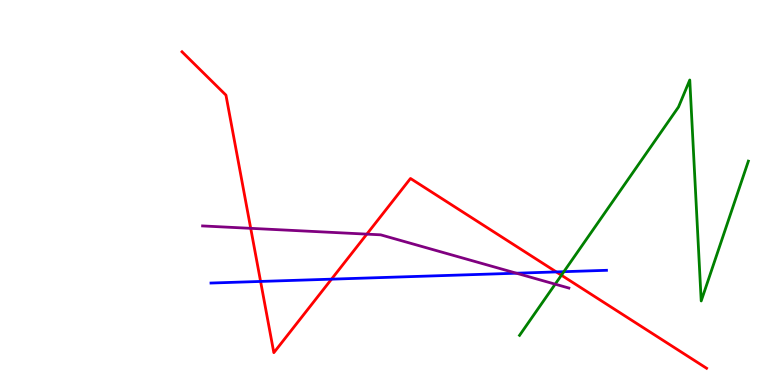[{'lines': ['blue', 'red'], 'intersections': [{'x': 3.36, 'y': 2.69}, {'x': 4.28, 'y': 2.75}, {'x': 7.18, 'y': 2.94}]}, {'lines': ['green', 'red'], 'intersections': [{'x': 7.24, 'y': 2.85}]}, {'lines': ['purple', 'red'], 'intersections': [{'x': 3.24, 'y': 4.07}, {'x': 4.73, 'y': 3.92}]}, {'lines': ['blue', 'green'], 'intersections': [{'x': 7.28, 'y': 2.94}]}, {'lines': ['blue', 'purple'], 'intersections': [{'x': 6.66, 'y': 2.9}]}, {'lines': ['green', 'purple'], 'intersections': [{'x': 7.16, 'y': 2.62}]}]